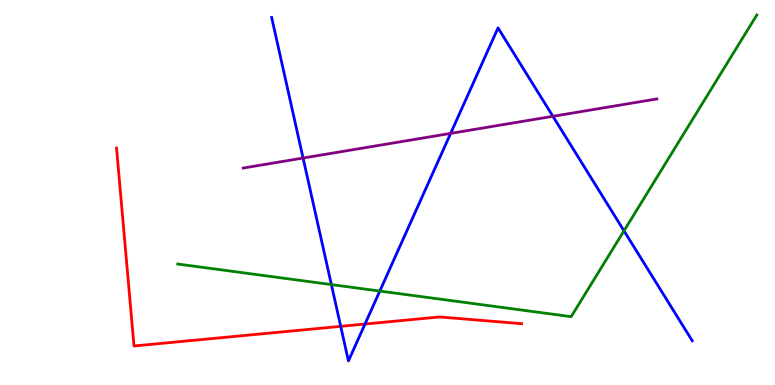[{'lines': ['blue', 'red'], 'intersections': [{'x': 4.4, 'y': 1.52}, {'x': 4.71, 'y': 1.58}]}, {'lines': ['green', 'red'], 'intersections': []}, {'lines': ['purple', 'red'], 'intersections': []}, {'lines': ['blue', 'green'], 'intersections': [{'x': 4.28, 'y': 2.61}, {'x': 4.9, 'y': 2.44}, {'x': 8.05, 'y': 4.0}]}, {'lines': ['blue', 'purple'], 'intersections': [{'x': 3.91, 'y': 5.89}, {'x': 5.81, 'y': 6.54}, {'x': 7.13, 'y': 6.98}]}, {'lines': ['green', 'purple'], 'intersections': []}]